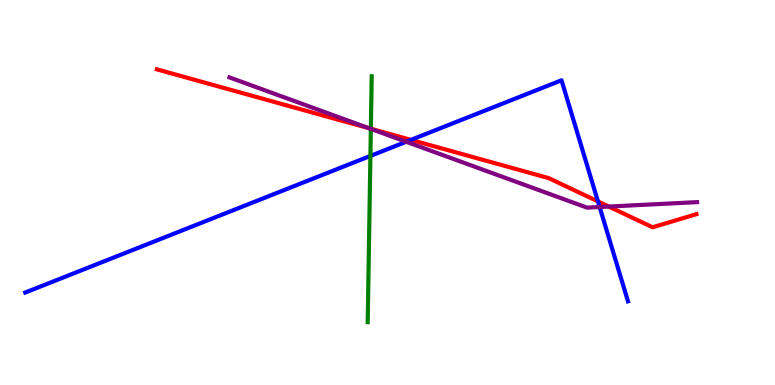[{'lines': ['blue', 'red'], 'intersections': [{'x': 5.3, 'y': 6.37}, {'x': 7.72, 'y': 4.77}]}, {'lines': ['green', 'red'], 'intersections': [{'x': 4.79, 'y': 6.66}]}, {'lines': ['purple', 'red'], 'intersections': [{'x': 4.76, 'y': 6.67}, {'x': 7.86, 'y': 4.63}]}, {'lines': ['blue', 'green'], 'intersections': [{'x': 4.78, 'y': 5.95}]}, {'lines': ['blue', 'purple'], 'intersections': [{'x': 5.24, 'y': 6.32}, {'x': 7.74, 'y': 4.62}]}, {'lines': ['green', 'purple'], 'intersections': [{'x': 4.79, 'y': 6.65}]}]